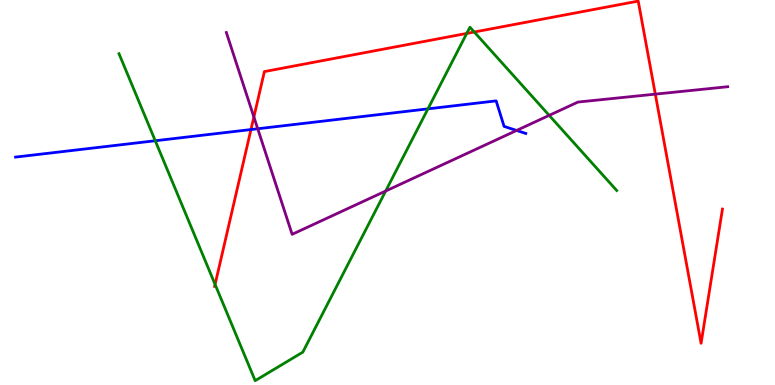[{'lines': ['blue', 'red'], 'intersections': [{'x': 3.24, 'y': 6.63}]}, {'lines': ['green', 'red'], 'intersections': [{'x': 2.78, 'y': 2.61}, {'x': 6.02, 'y': 9.13}, {'x': 6.12, 'y': 9.17}]}, {'lines': ['purple', 'red'], 'intersections': [{'x': 3.28, 'y': 6.96}, {'x': 8.46, 'y': 7.55}]}, {'lines': ['blue', 'green'], 'intersections': [{'x': 2.0, 'y': 6.34}, {'x': 5.52, 'y': 7.17}]}, {'lines': ['blue', 'purple'], 'intersections': [{'x': 3.33, 'y': 6.66}, {'x': 6.67, 'y': 6.61}]}, {'lines': ['green', 'purple'], 'intersections': [{'x': 4.98, 'y': 5.04}, {'x': 7.09, 'y': 7.0}]}]